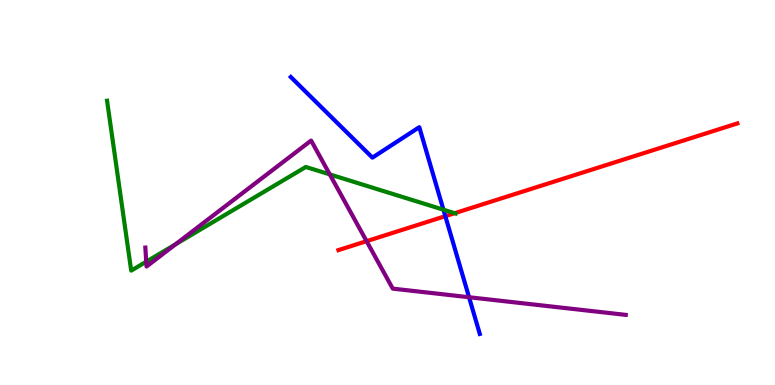[{'lines': ['blue', 'red'], 'intersections': [{'x': 5.75, 'y': 4.39}]}, {'lines': ['green', 'red'], 'intersections': [{'x': 5.87, 'y': 4.46}]}, {'lines': ['purple', 'red'], 'intersections': [{'x': 4.73, 'y': 3.74}]}, {'lines': ['blue', 'green'], 'intersections': [{'x': 5.72, 'y': 4.55}]}, {'lines': ['blue', 'purple'], 'intersections': [{'x': 6.05, 'y': 2.28}]}, {'lines': ['green', 'purple'], 'intersections': [{'x': 1.89, 'y': 3.2}, {'x': 2.26, 'y': 3.65}, {'x': 4.26, 'y': 5.47}]}]